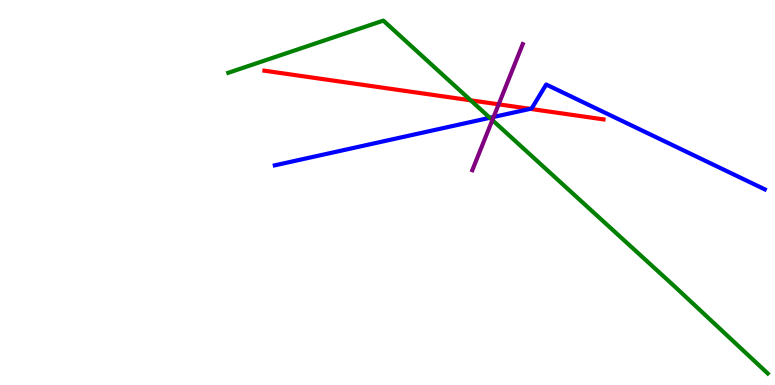[{'lines': ['blue', 'red'], 'intersections': [{'x': 6.84, 'y': 7.17}]}, {'lines': ['green', 'red'], 'intersections': [{'x': 6.07, 'y': 7.39}]}, {'lines': ['purple', 'red'], 'intersections': [{'x': 6.43, 'y': 7.29}]}, {'lines': ['blue', 'green'], 'intersections': [{'x': 6.32, 'y': 6.94}]}, {'lines': ['blue', 'purple'], 'intersections': [{'x': 6.37, 'y': 6.96}]}, {'lines': ['green', 'purple'], 'intersections': [{'x': 6.35, 'y': 6.88}]}]